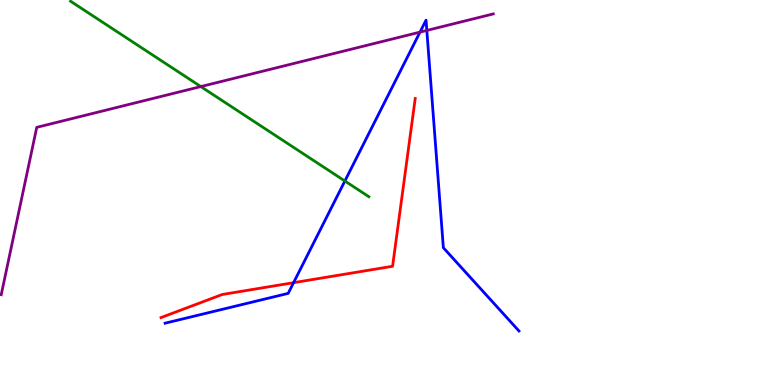[{'lines': ['blue', 'red'], 'intersections': [{'x': 3.79, 'y': 2.66}]}, {'lines': ['green', 'red'], 'intersections': []}, {'lines': ['purple', 'red'], 'intersections': []}, {'lines': ['blue', 'green'], 'intersections': [{'x': 4.45, 'y': 5.3}]}, {'lines': ['blue', 'purple'], 'intersections': [{'x': 5.42, 'y': 9.17}, {'x': 5.51, 'y': 9.21}]}, {'lines': ['green', 'purple'], 'intersections': [{'x': 2.59, 'y': 7.75}]}]